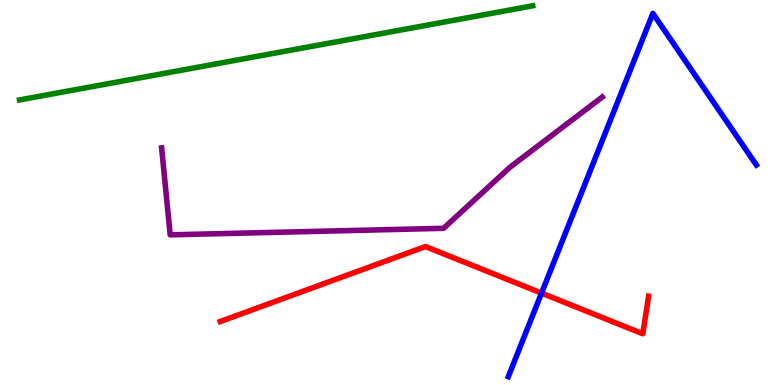[{'lines': ['blue', 'red'], 'intersections': [{'x': 6.99, 'y': 2.39}]}, {'lines': ['green', 'red'], 'intersections': []}, {'lines': ['purple', 'red'], 'intersections': []}, {'lines': ['blue', 'green'], 'intersections': []}, {'lines': ['blue', 'purple'], 'intersections': []}, {'lines': ['green', 'purple'], 'intersections': []}]